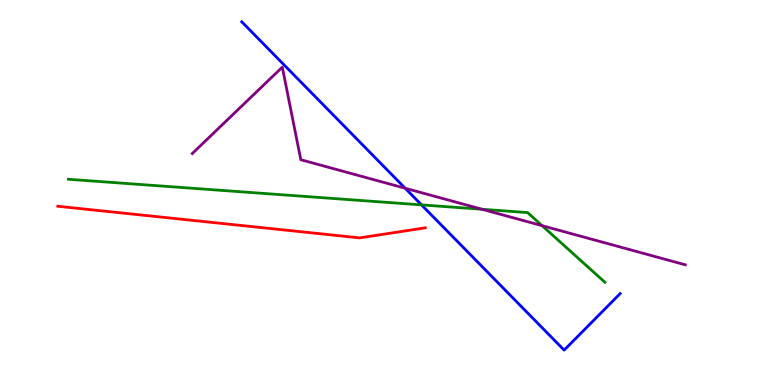[{'lines': ['blue', 'red'], 'intersections': []}, {'lines': ['green', 'red'], 'intersections': []}, {'lines': ['purple', 'red'], 'intersections': []}, {'lines': ['blue', 'green'], 'intersections': [{'x': 5.44, 'y': 4.68}]}, {'lines': ['blue', 'purple'], 'intersections': [{'x': 5.23, 'y': 5.11}]}, {'lines': ['green', 'purple'], 'intersections': [{'x': 6.22, 'y': 4.56}, {'x': 7.0, 'y': 4.14}]}]